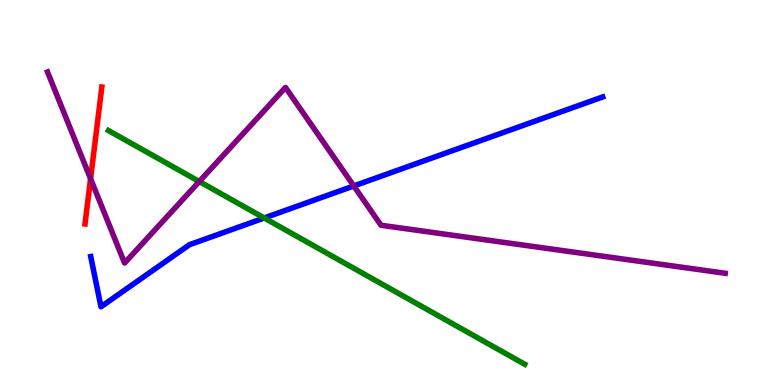[{'lines': ['blue', 'red'], 'intersections': []}, {'lines': ['green', 'red'], 'intersections': []}, {'lines': ['purple', 'red'], 'intersections': [{'x': 1.17, 'y': 5.36}]}, {'lines': ['blue', 'green'], 'intersections': [{'x': 3.41, 'y': 4.34}]}, {'lines': ['blue', 'purple'], 'intersections': [{'x': 4.56, 'y': 5.17}]}, {'lines': ['green', 'purple'], 'intersections': [{'x': 2.57, 'y': 5.29}]}]